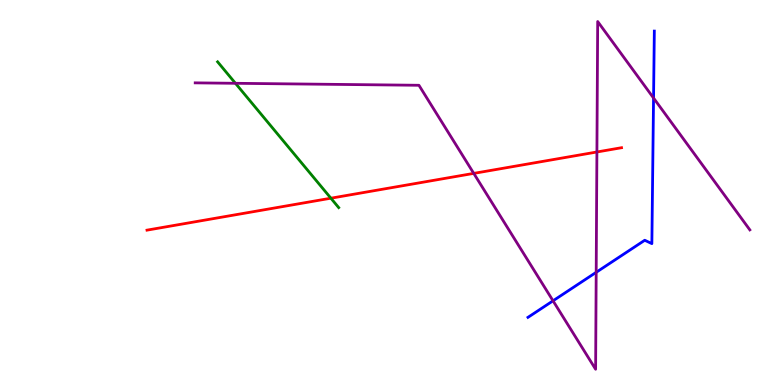[{'lines': ['blue', 'red'], 'intersections': []}, {'lines': ['green', 'red'], 'intersections': [{'x': 4.27, 'y': 4.85}]}, {'lines': ['purple', 'red'], 'intersections': [{'x': 6.11, 'y': 5.5}, {'x': 7.7, 'y': 6.05}]}, {'lines': ['blue', 'green'], 'intersections': []}, {'lines': ['blue', 'purple'], 'intersections': [{'x': 7.14, 'y': 2.19}, {'x': 7.69, 'y': 2.93}, {'x': 8.43, 'y': 7.45}]}, {'lines': ['green', 'purple'], 'intersections': [{'x': 3.04, 'y': 7.84}]}]